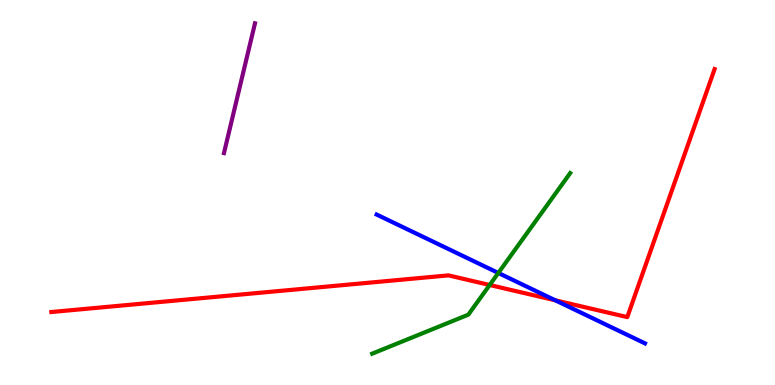[{'lines': ['blue', 'red'], 'intersections': [{'x': 7.16, 'y': 2.2}]}, {'lines': ['green', 'red'], 'intersections': [{'x': 6.32, 'y': 2.6}]}, {'lines': ['purple', 'red'], 'intersections': []}, {'lines': ['blue', 'green'], 'intersections': [{'x': 6.43, 'y': 2.91}]}, {'lines': ['blue', 'purple'], 'intersections': []}, {'lines': ['green', 'purple'], 'intersections': []}]